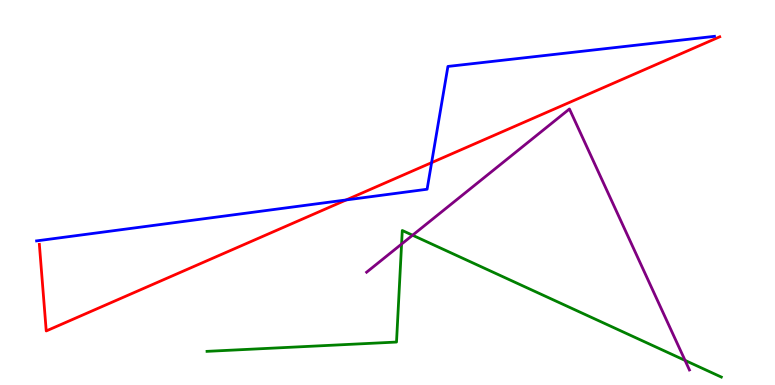[{'lines': ['blue', 'red'], 'intersections': [{'x': 4.47, 'y': 4.81}, {'x': 5.57, 'y': 5.78}]}, {'lines': ['green', 'red'], 'intersections': []}, {'lines': ['purple', 'red'], 'intersections': []}, {'lines': ['blue', 'green'], 'intersections': []}, {'lines': ['blue', 'purple'], 'intersections': []}, {'lines': ['green', 'purple'], 'intersections': [{'x': 5.18, 'y': 3.66}, {'x': 5.32, 'y': 3.89}, {'x': 8.84, 'y': 0.639}]}]